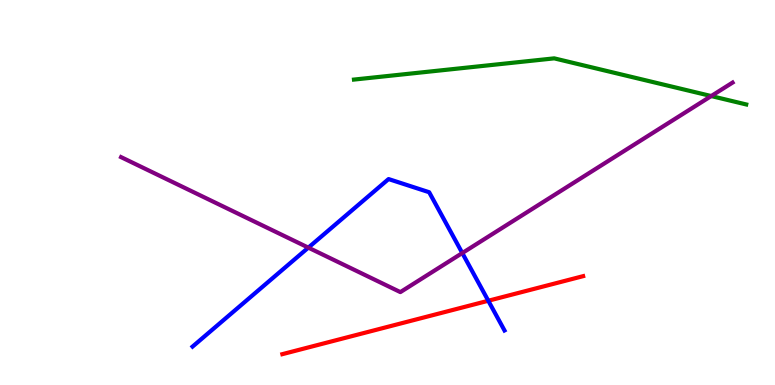[{'lines': ['blue', 'red'], 'intersections': [{'x': 6.3, 'y': 2.19}]}, {'lines': ['green', 'red'], 'intersections': []}, {'lines': ['purple', 'red'], 'intersections': []}, {'lines': ['blue', 'green'], 'intersections': []}, {'lines': ['blue', 'purple'], 'intersections': [{'x': 3.98, 'y': 3.57}, {'x': 5.97, 'y': 3.43}]}, {'lines': ['green', 'purple'], 'intersections': [{'x': 9.18, 'y': 7.51}]}]